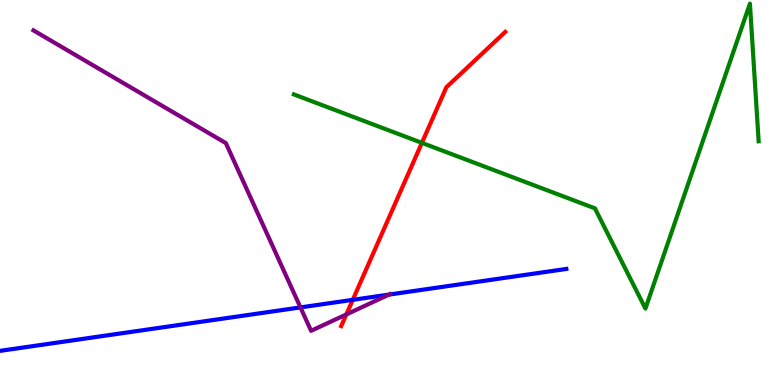[{'lines': ['blue', 'red'], 'intersections': [{'x': 4.55, 'y': 2.21}]}, {'lines': ['green', 'red'], 'intersections': [{'x': 5.44, 'y': 6.29}]}, {'lines': ['purple', 'red'], 'intersections': [{'x': 4.47, 'y': 1.83}]}, {'lines': ['blue', 'green'], 'intersections': []}, {'lines': ['blue', 'purple'], 'intersections': [{'x': 3.88, 'y': 2.02}, {'x': 5.02, 'y': 2.35}]}, {'lines': ['green', 'purple'], 'intersections': []}]